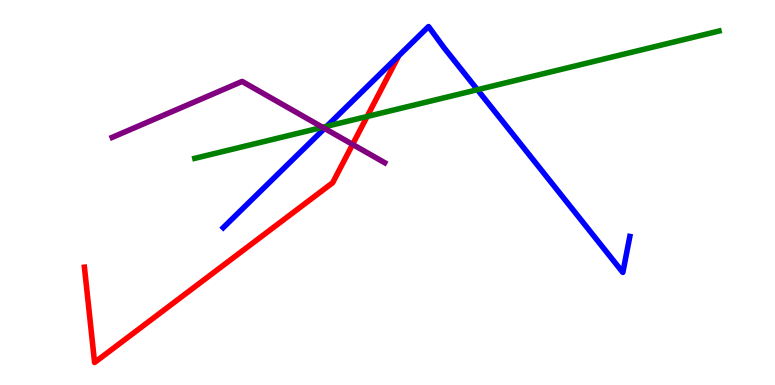[{'lines': ['blue', 'red'], 'intersections': []}, {'lines': ['green', 'red'], 'intersections': [{'x': 4.74, 'y': 6.97}]}, {'lines': ['purple', 'red'], 'intersections': [{'x': 4.55, 'y': 6.25}]}, {'lines': ['blue', 'green'], 'intersections': [{'x': 4.22, 'y': 6.72}, {'x': 6.16, 'y': 7.67}]}, {'lines': ['blue', 'purple'], 'intersections': [{'x': 4.19, 'y': 6.66}]}, {'lines': ['green', 'purple'], 'intersections': [{'x': 4.16, 'y': 6.69}]}]